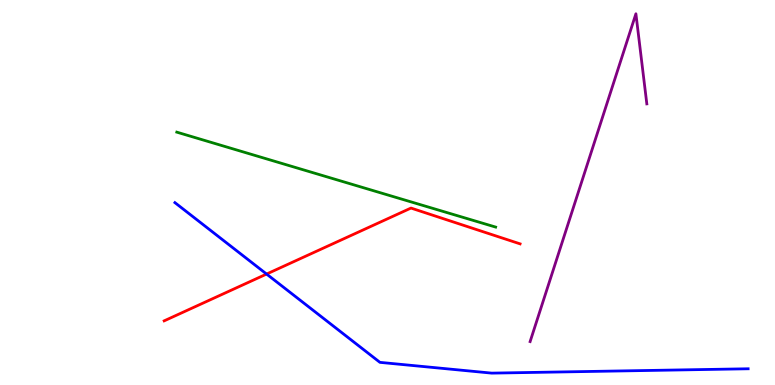[{'lines': ['blue', 'red'], 'intersections': [{'x': 3.44, 'y': 2.88}]}, {'lines': ['green', 'red'], 'intersections': []}, {'lines': ['purple', 'red'], 'intersections': []}, {'lines': ['blue', 'green'], 'intersections': []}, {'lines': ['blue', 'purple'], 'intersections': []}, {'lines': ['green', 'purple'], 'intersections': []}]